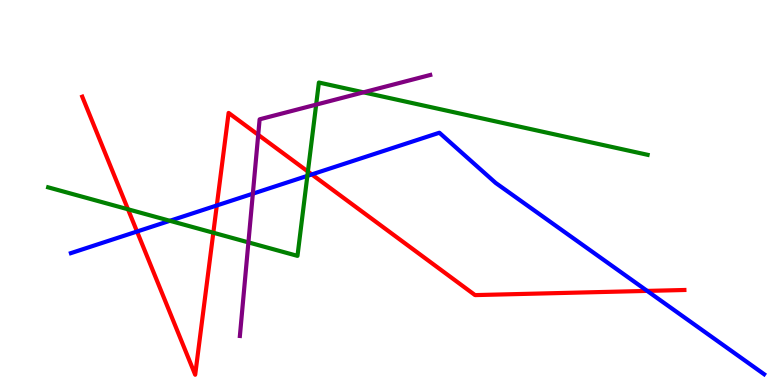[{'lines': ['blue', 'red'], 'intersections': [{'x': 1.77, 'y': 3.99}, {'x': 2.8, 'y': 4.66}, {'x': 4.02, 'y': 5.47}, {'x': 8.35, 'y': 2.44}]}, {'lines': ['green', 'red'], 'intersections': [{'x': 1.65, 'y': 4.56}, {'x': 2.75, 'y': 3.96}, {'x': 3.97, 'y': 5.54}]}, {'lines': ['purple', 'red'], 'intersections': [{'x': 3.33, 'y': 6.5}]}, {'lines': ['blue', 'green'], 'intersections': [{'x': 2.19, 'y': 4.27}, {'x': 3.97, 'y': 5.43}]}, {'lines': ['blue', 'purple'], 'intersections': [{'x': 3.26, 'y': 4.97}]}, {'lines': ['green', 'purple'], 'intersections': [{'x': 3.21, 'y': 3.7}, {'x': 4.08, 'y': 7.28}, {'x': 4.69, 'y': 7.6}]}]